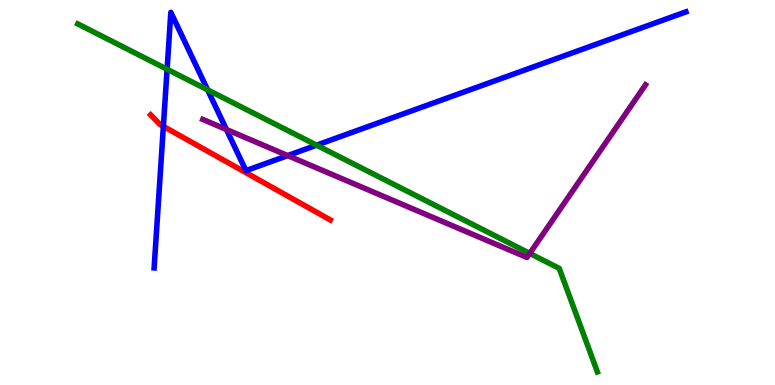[{'lines': ['blue', 'red'], 'intersections': [{'x': 2.11, 'y': 6.72}]}, {'lines': ['green', 'red'], 'intersections': []}, {'lines': ['purple', 'red'], 'intersections': []}, {'lines': ['blue', 'green'], 'intersections': [{'x': 2.16, 'y': 8.2}, {'x': 2.68, 'y': 7.67}, {'x': 4.08, 'y': 6.23}]}, {'lines': ['blue', 'purple'], 'intersections': [{'x': 2.92, 'y': 6.64}, {'x': 3.71, 'y': 5.96}]}, {'lines': ['green', 'purple'], 'intersections': [{'x': 6.84, 'y': 3.42}]}]